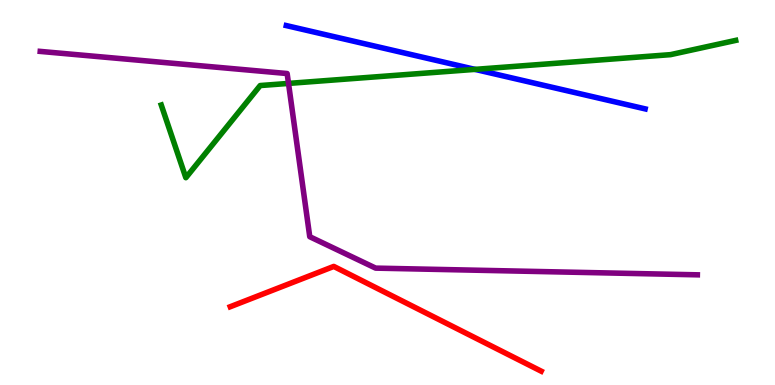[{'lines': ['blue', 'red'], 'intersections': []}, {'lines': ['green', 'red'], 'intersections': []}, {'lines': ['purple', 'red'], 'intersections': []}, {'lines': ['blue', 'green'], 'intersections': [{'x': 6.13, 'y': 8.2}]}, {'lines': ['blue', 'purple'], 'intersections': []}, {'lines': ['green', 'purple'], 'intersections': [{'x': 3.72, 'y': 7.83}]}]